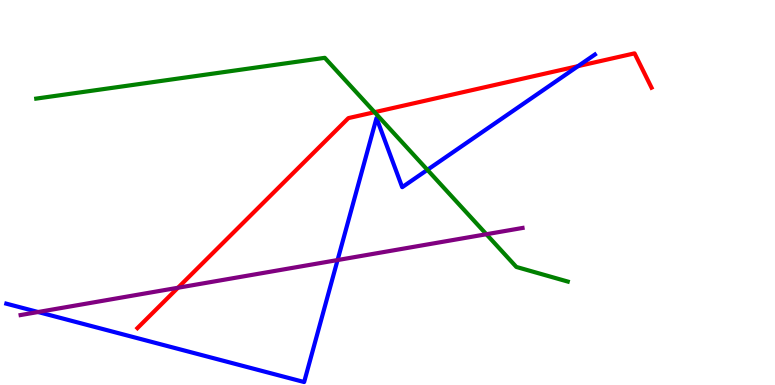[{'lines': ['blue', 'red'], 'intersections': [{'x': 7.46, 'y': 8.28}]}, {'lines': ['green', 'red'], 'intersections': [{'x': 4.83, 'y': 7.09}]}, {'lines': ['purple', 'red'], 'intersections': [{'x': 2.3, 'y': 2.53}]}, {'lines': ['blue', 'green'], 'intersections': [{'x': 5.51, 'y': 5.59}]}, {'lines': ['blue', 'purple'], 'intersections': [{'x': 0.491, 'y': 1.9}, {'x': 4.36, 'y': 3.25}]}, {'lines': ['green', 'purple'], 'intersections': [{'x': 6.28, 'y': 3.92}]}]